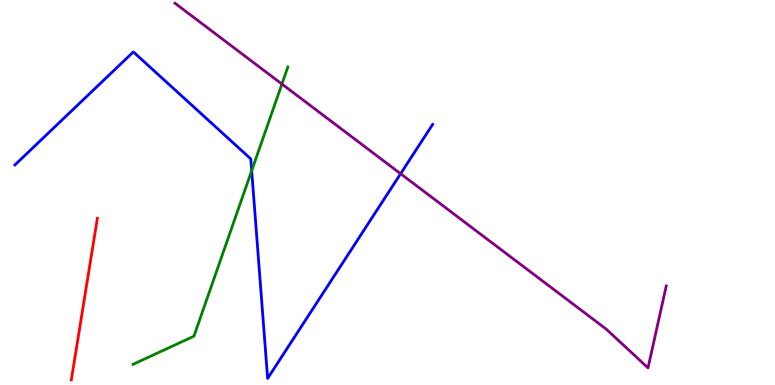[{'lines': ['blue', 'red'], 'intersections': []}, {'lines': ['green', 'red'], 'intersections': []}, {'lines': ['purple', 'red'], 'intersections': []}, {'lines': ['blue', 'green'], 'intersections': [{'x': 3.25, 'y': 5.57}]}, {'lines': ['blue', 'purple'], 'intersections': [{'x': 5.17, 'y': 5.49}]}, {'lines': ['green', 'purple'], 'intersections': [{'x': 3.64, 'y': 7.82}]}]